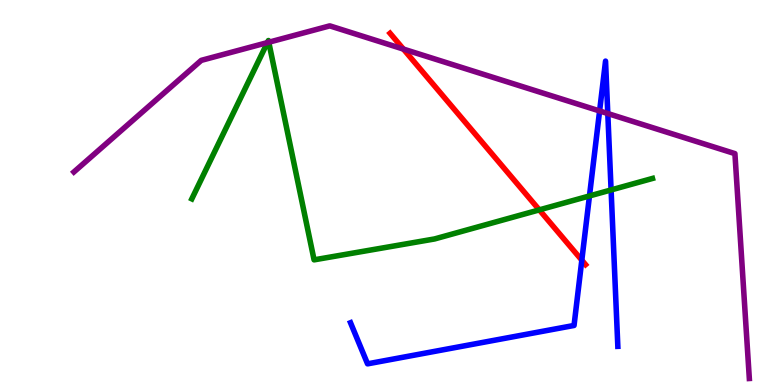[{'lines': ['blue', 'red'], 'intersections': [{'x': 7.51, 'y': 3.24}]}, {'lines': ['green', 'red'], 'intersections': [{'x': 6.96, 'y': 4.55}]}, {'lines': ['purple', 'red'], 'intersections': [{'x': 5.21, 'y': 8.73}]}, {'lines': ['blue', 'green'], 'intersections': [{'x': 7.61, 'y': 4.91}, {'x': 7.89, 'y': 5.07}]}, {'lines': ['blue', 'purple'], 'intersections': [{'x': 7.74, 'y': 7.12}, {'x': 7.84, 'y': 7.05}]}, {'lines': ['green', 'purple'], 'intersections': [{'x': 3.45, 'y': 8.89}, {'x': 3.47, 'y': 8.9}]}]